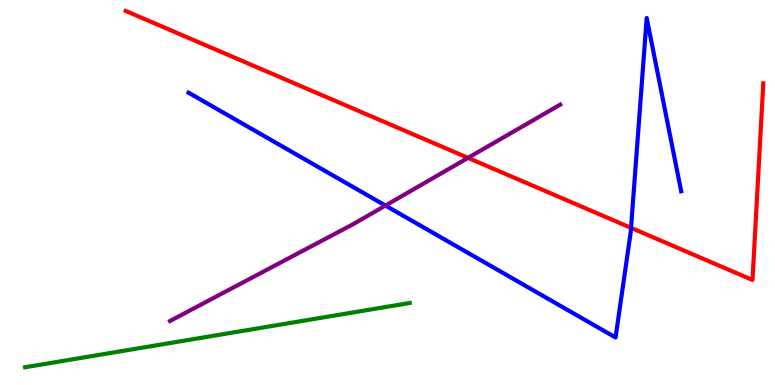[{'lines': ['blue', 'red'], 'intersections': [{'x': 8.14, 'y': 4.08}]}, {'lines': ['green', 'red'], 'intersections': []}, {'lines': ['purple', 'red'], 'intersections': [{'x': 6.04, 'y': 5.9}]}, {'lines': ['blue', 'green'], 'intersections': []}, {'lines': ['blue', 'purple'], 'intersections': [{'x': 4.97, 'y': 4.66}]}, {'lines': ['green', 'purple'], 'intersections': []}]